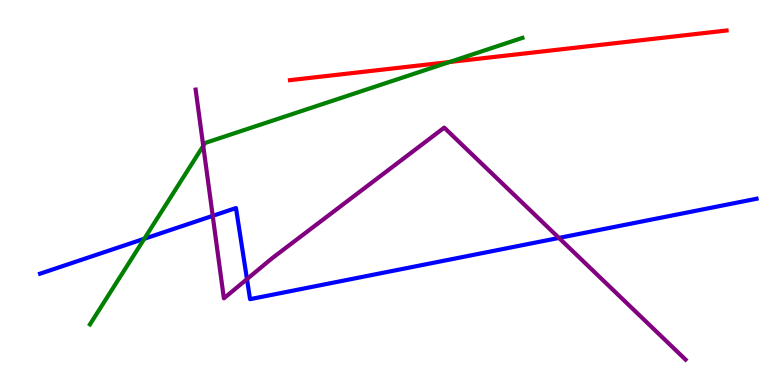[{'lines': ['blue', 'red'], 'intersections': []}, {'lines': ['green', 'red'], 'intersections': [{'x': 5.8, 'y': 8.39}]}, {'lines': ['purple', 'red'], 'intersections': []}, {'lines': ['blue', 'green'], 'intersections': [{'x': 1.86, 'y': 3.8}]}, {'lines': ['blue', 'purple'], 'intersections': [{'x': 2.74, 'y': 4.39}, {'x': 3.19, 'y': 2.75}, {'x': 7.21, 'y': 3.82}]}, {'lines': ['green', 'purple'], 'intersections': [{'x': 2.62, 'y': 6.21}]}]